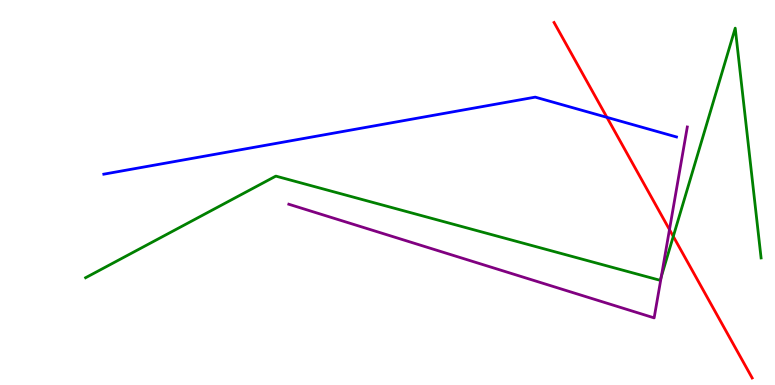[{'lines': ['blue', 'red'], 'intersections': [{'x': 7.83, 'y': 6.95}]}, {'lines': ['green', 'red'], 'intersections': [{'x': 8.69, 'y': 3.86}]}, {'lines': ['purple', 'red'], 'intersections': [{'x': 8.64, 'y': 4.04}]}, {'lines': ['blue', 'green'], 'intersections': []}, {'lines': ['blue', 'purple'], 'intersections': []}, {'lines': ['green', 'purple'], 'intersections': [{'x': 8.53, 'y': 2.81}]}]